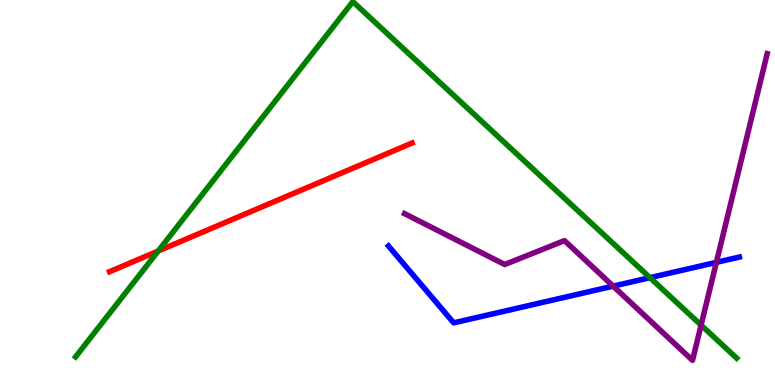[{'lines': ['blue', 'red'], 'intersections': []}, {'lines': ['green', 'red'], 'intersections': [{'x': 2.04, 'y': 3.48}]}, {'lines': ['purple', 'red'], 'intersections': []}, {'lines': ['blue', 'green'], 'intersections': [{'x': 8.39, 'y': 2.79}]}, {'lines': ['blue', 'purple'], 'intersections': [{'x': 7.91, 'y': 2.57}, {'x': 9.24, 'y': 3.19}]}, {'lines': ['green', 'purple'], 'intersections': [{'x': 9.05, 'y': 1.56}]}]